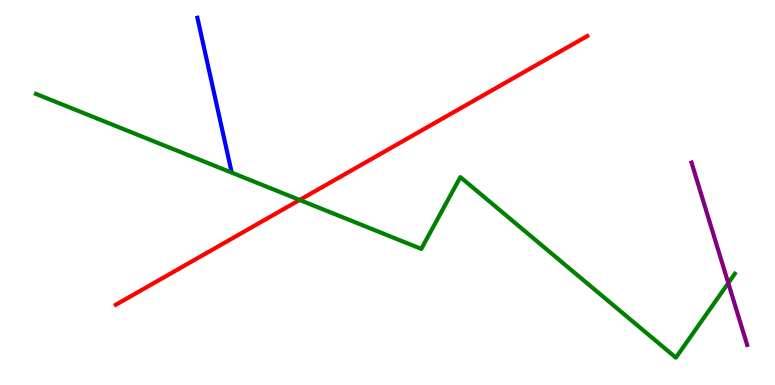[{'lines': ['blue', 'red'], 'intersections': []}, {'lines': ['green', 'red'], 'intersections': [{'x': 3.87, 'y': 4.81}]}, {'lines': ['purple', 'red'], 'intersections': []}, {'lines': ['blue', 'green'], 'intersections': []}, {'lines': ['blue', 'purple'], 'intersections': []}, {'lines': ['green', 'purple'], 'intersections': [{'x': 9.4, 'y': 2.65}]}]